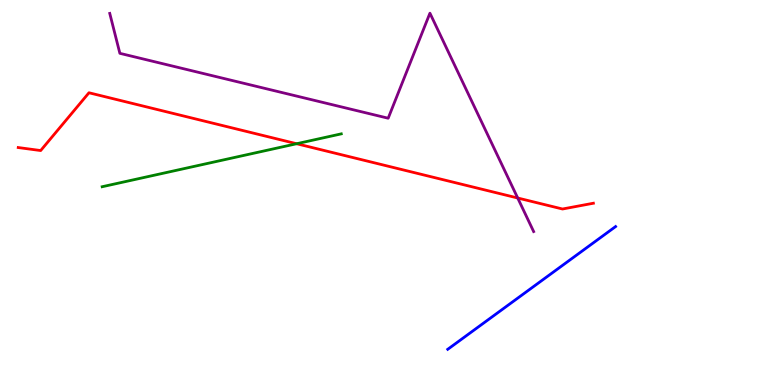[{'lines': ['blue', 'red'], 'intersections': []}, {'lines': ['green', 'red'], 'intersections': [{'x': 3.83, 'y': 6.27}]}, {'lines': ['purple', 'red'], 'intersections': [{'x': 6.68, 'y': 4.86}]}, {'lines': ['blue', 'green'], 'intersections': []}, {'lines': ['blue', 'purple'], 'intersections': []}, {'lines': ['green', 'purple'], 'intersections': []}]